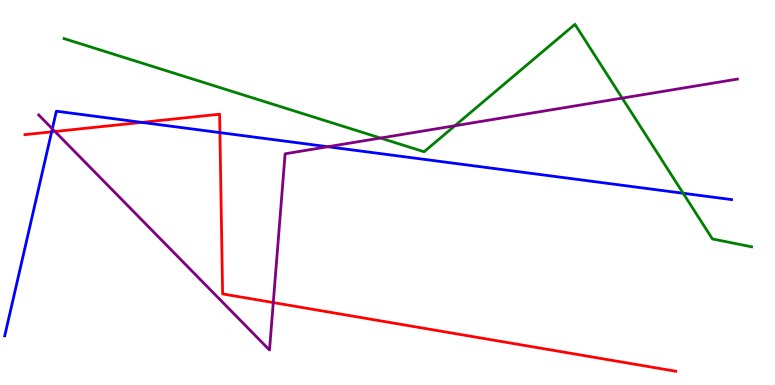[{'lines': ['blue', 'red'], 'intersections': [{'x': 0.666, 'y': 6.58}, {'x': 1.83, 'y': 6.82}, {'x': 2.84, 'y': 6.56}]}, {'lines': ['green', 'red'], 'intersections': []}, {'lines': ['purple', 'red'], 'intersections': [{'x': 0.709, 'y': 6.58}, {'x': 3.53, 'y': 2.14}]}, {'lines': ['blue', 'green'], 'intersections': [{'x': 8.81, 'y': 4.98}]}, {'lines': ['blue', 'purple'], 'intersections': [{'x': 0.675, 'y': 6.65}, {'x': 4.23, 'y': 6.19}]}, {'lines': ['green', 'purple'], 'intersections': [{'x': 4.91, 'y': 6.41}, {'x': 5.87, 'y': 6.73}, {'x': 8.03, 'y': 7.45}]}]